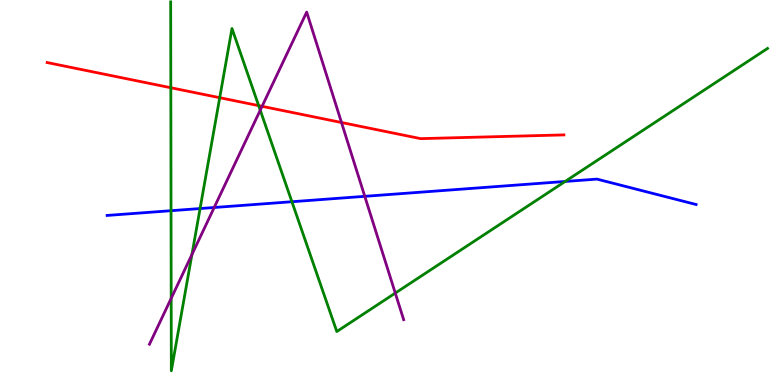[{'lines': ['blue', 'red'], 'intersections': []}, {'lines': ['green', 'red'], 'intersections': [{'x': 2.2, 'y': 7.72}, {'x': 2.84, 'y': 7.46}, {'x': 3.34, 'y': 7.26}]}, {'lines': ['purple', 'red'], 'intersections': [{'x': 3.38, 'y': 7.24}, {'x': 4.41, 'y': 6.82}]}, {'lines': ['blue', 'green'], 'intersections': [{'x': 2.21, 'y': 4.53}, {'x': 2.58, 'y': 4.58}, {'x': 3.77, 'y': 4.76}, {'x': 7.29, 'y': 5.29}]}, {'lines': ['blue', 'purple'], 'intersections': [{'x': 2.76, 'y': 4.61}, {'x': 4.71, 'y': 4.9}]}, {'lines': ['green', 'purple'], 'intersections': [{'x': 2.21, 'y': 2.25}, {'x': 2.48, 'y': 3.39}, {'x': 3.36, 'y': 7.14}, {'x': 5.1, 'y': 2.39}]}]